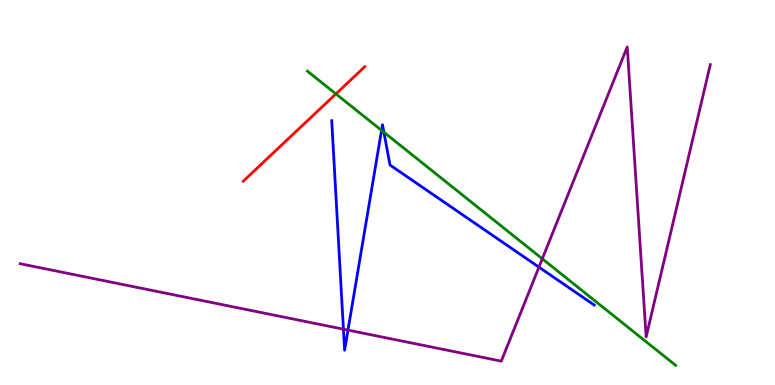[{'lines': ['blue', 'red'], 'intersections': []}, {'lines': ['green', 'red'], 'intersections': [{'x': 4.33, 'y': 7.56}]}, {'lines': ['purple', 'red'], 'intersections': []}, {'lines': ['blue', 'green'], 'intersections': [{'x': 4.92, 'y': 6.61}, {'x': 4.95, 'y': 6.56}]}, {'lines': ['blue', 'purple'], 'intersections': [{'x': 4.43, 'y': 1.45}, {'x': 4.49, 'y': 1.43}, {'x': 6.95, 'y': 3.06}]}, {'lines': ['green', 'purple'], 'intersections': [{'x': 7.0, 'y': 3.28}]}]